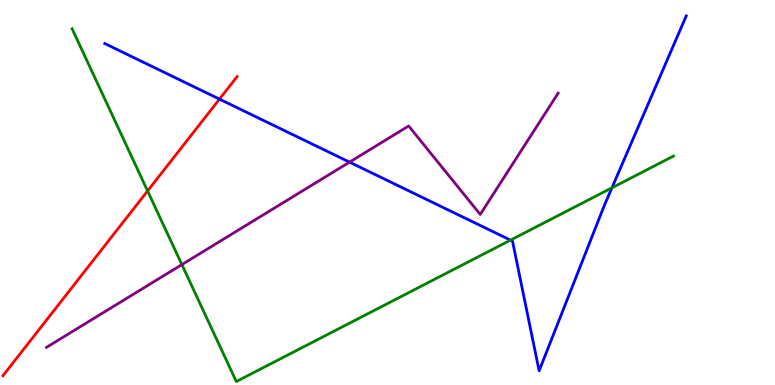[{'lines': ['blue', 'red'], 'intersections': [{'x': 2.83, 'y': 7.43}]}, {'lines': ['green', 'red'], 'intersections': [{'x': 1.9, 'y': 5.04}]}, {'lines': ['purple', 'red'], 'intersections': []}, {'lines': ['blue', 'green'], 'intersections': [{'x': 6.59, 'y': 3.76}, {'x': 7.9, 'y': 5.12}]}, {'lines': ['blue', 'purple'], 'intersections': [{'x': 4.51, 'y': 5.79}]}, {'lines': ['green', 'purple'], 'intersections': [{'x': 2.35, 'y': 3.13}]}]